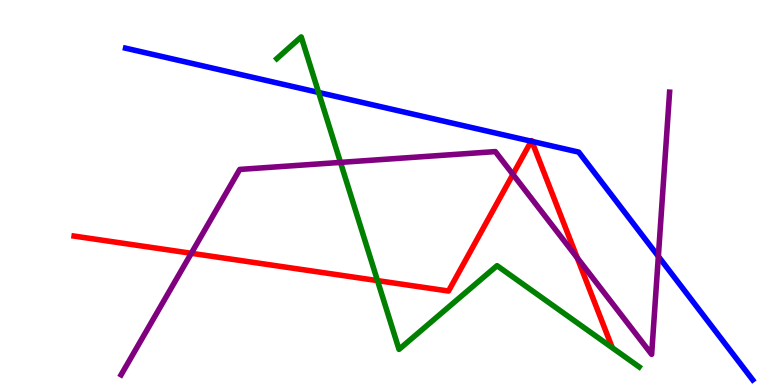[{'lines': ['blue', 'red'], 'intersections': [{'x': 6.85, 'y': 6.33}, {'x': 6.86, 'y': 6.33}]}, {'lines': ['green', 'red'], 'intersections': [{'x': 4.87, 'y': 2.71}]}, {'lines': ['purple', 'red'], 'intersections': [{'x': 2.47, 'y': 3.42}, {'x': 6.62, 'y': 5.47}, {'x': 7.45, 'y': 3.3}]}, {'lines': ['blue', 'green'], 'intersections': [{'x': 4.11, 'y': 7.6}]}, {'lines': ['blue', 'purple'], 'intersections': [{'x': 8.49, 'y': 3.34}]}, {'lines': ['green', 'purple'], 'intersections': [{'x': 4.39, 'y': 5.78}]}]